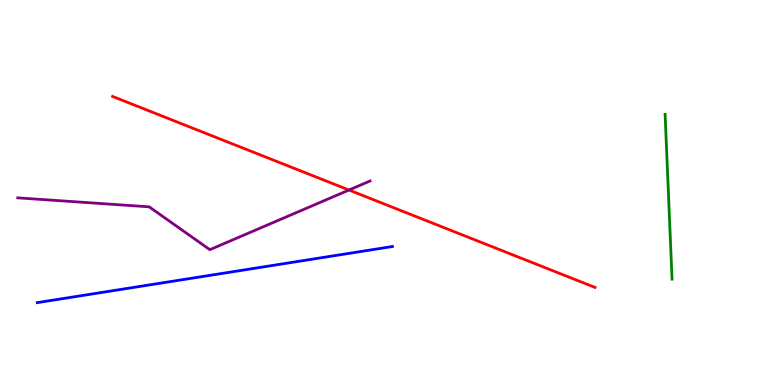[{'lines': ['blue', 'red'], 'intersections': []}, {'lines': ['green', 'red'], 'intersections': []}, {'lines': ['purple', 'red'], 'intersections': [{'x': 4.5, 'y': 5.06}]}, {'lines': ['blue', 'green'], 'intersections': []}, {'lines': ['blue', 'purple'], 'intersections': []}, {'lines': ['green', 'purple'], 'intersections': []}]